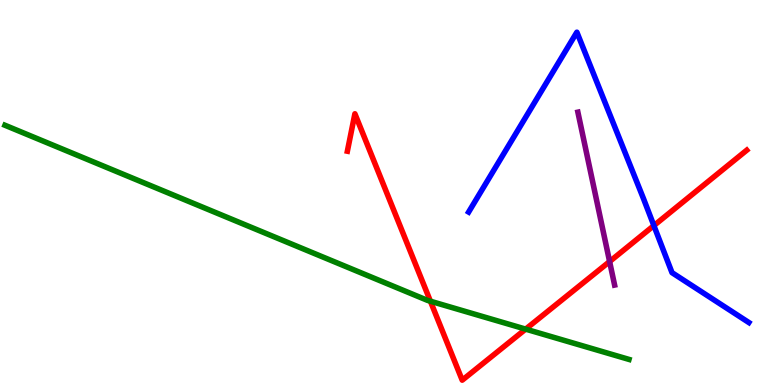[{'lines': ['blue', 'red'], 'intersections': [{'x': 8.44, 'y': 4.14}]}, {'lines': ['green', 'red'], 'intersections': [{'x': 5.55, 'y': 2.18}, {'x': 6.78, 'y': 1.45}]}, {'lines': ['purple', 'red'], 'intersections': [{'x': 7.87, 'y': 3.21}]}, {'lines': ['blue', 'green'], 'intersections': []}, {'lines': ['blue', 'purple'], 'intersections': []}, {'lines': ['green', 'purple'], 'intersections': []}]